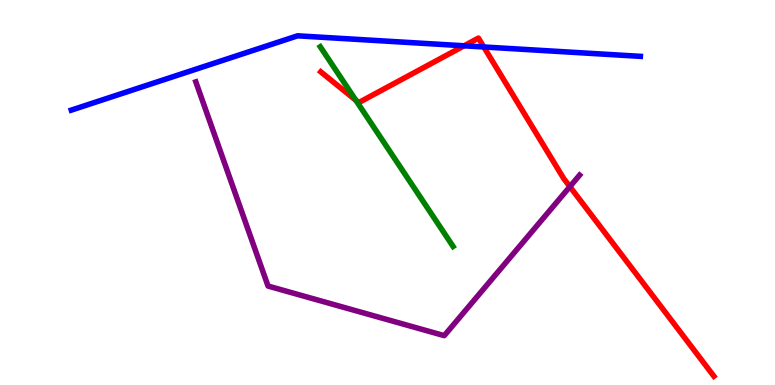[{'lines': ['blue', 'red'], 'intersections': [{'x': 5.99, 'y': 8.81}, {'x': 6.24, 'y': 8.78}]}, {'lines': ['green', 'red'], 'intersections': [{'x': 4.59, 'y': 7.4}]}, {'lines': ['purple', 'red'], 'intersections': [{'x': 7.35, 'y': 5.15}]}, {'lines': ['blue', 'green'], 'intersections': []}, {'lines': ['blue', 'purple'], 'intersections': []}, {'lines': ['green', 'purple'], 'intersections': []}]